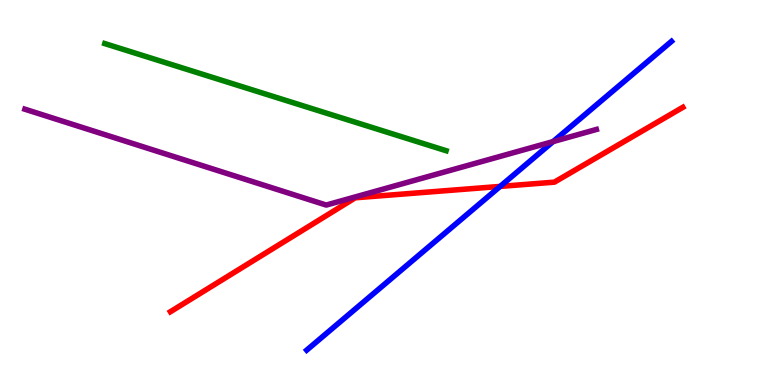[{'lines': ['blue', 'red'], 'intersections': [{'x': 6.45, 'y': 5.16}]}, {'lines': ['green', 'red'], 'intersections': []}, {'lines': ['purple', 'red'], 'intersections': []}, {'lines': ['blue', 'green'], 'intersections': []}, {'lines': ['blue', 'purple'], 'intersections': [{'x': 7.14, 'y': 6.32}]}, {'lines': ['green', 'purple'], 'intersections': []}]